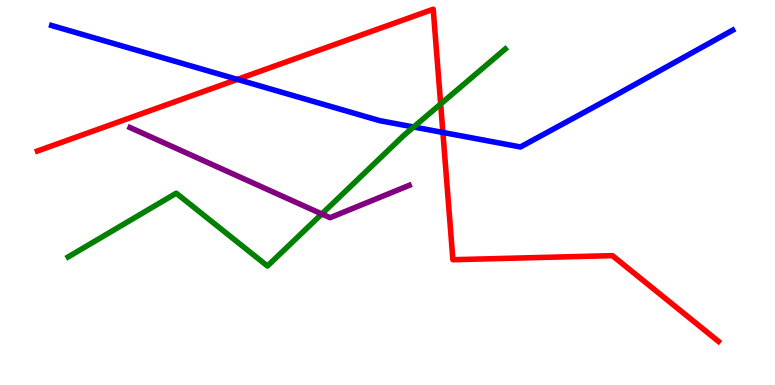[{'lines': ['blue', 'red'], 'intersections': [{'x': 3.06, 'y': 7.94}, {'x': 5.71, 'y': 6.56}]}, {'lines': ['green', 'red'], 'intersections': [{'x': 5.69, 'y': 7.3}]}, {'lines': ['purple', 'red'], 'intersections': []}, {'lines': ['blue', 'green'], 'intersections': [{'x': 5.34, 'y': 6.7}]}, {'lines': ['blue', 'purple'], 'intersections': []}, {'lines': ['green', 'purple'], 'intersections': [{'x': 4.15, 'y': 4.44}]}]